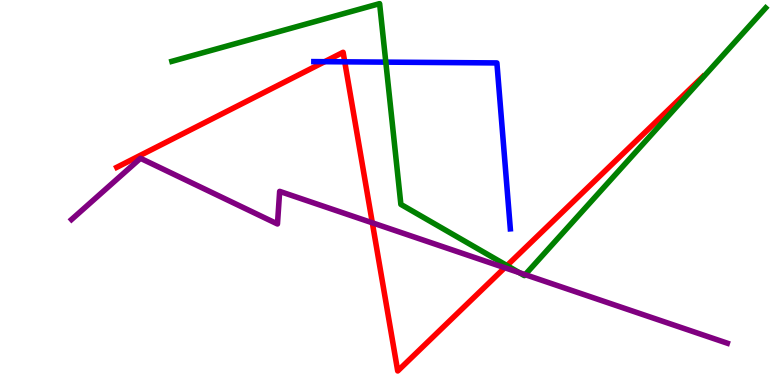[{'lines': ['blue', 'red'], 'intersections': [{'x': 4.19, 'y': 8.4}, {'x': 4.45, 'y': 8.39}]}, {'lines': ['green', 'red'], 'intersections': [{'x': 6.54, 'y': 3.1}]}, {'lines': ['purple', 'red'], 'intersections': [{'x': 4.8, 'y': 4.21}, {'x': 6.51, 'y': 3.05}]}, {'lines': ['blue', 'green'], 'intersections': [{'x': 4.98, 'y': 8.39}]}, {'lines': ['blue', 'purple'], 'intersections': []}, {'lines': ['green', 'purple'], 'intersections': [{'x': 6.7, 'y': 2.92}, {'x': 6.78, 'y': 2.87}]}]